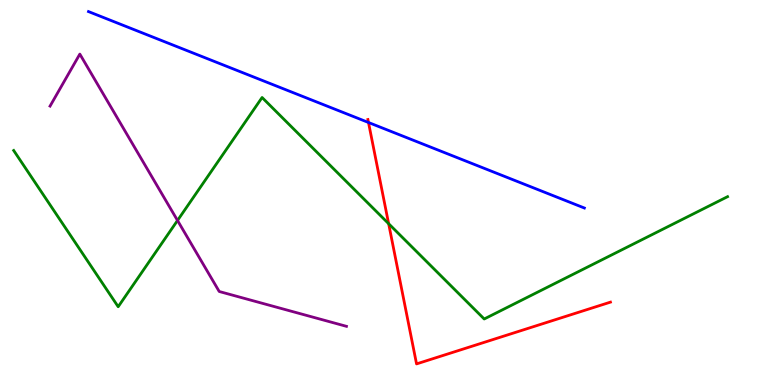[{'lines': ['blue', 'red'], 'intersections': [{'x': 4.75, 'y': 6.82}]}, {'lines': ['green', 'red'], 'intersections': [{'x': 5.01, 'y': 4.19}]}, {'lines': ['purple', 'red'], 'intersections': []}, {'lines': ['blue', 'green'], 'intersections': []}, {'lines': ['blue', 'purple'], 'intersections': []}, {'lines': ['green', 'purple'], 'intersections': [{'x': 2.29, 'y': 4.27}]}]